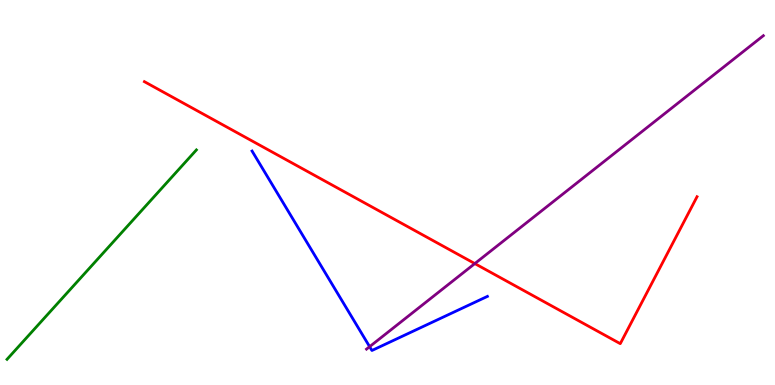[{'lines': ['blue', 'red'], 'intersections': []}, {'lines': ['green', 'red'], 'intersections': []}, {'lines': ['purple', 'red'], 'intersections': [{'x': 6.13, 'y': 3.15}]}, {'lines': ['blue', 'green'], 'intersections': []}, {'lines': ['blue', 'purple'], 'intersections': [{'x': 4.77, 'y': 0.996}]}, {'lines': ['green', 'purple'], 'intersections': []}]